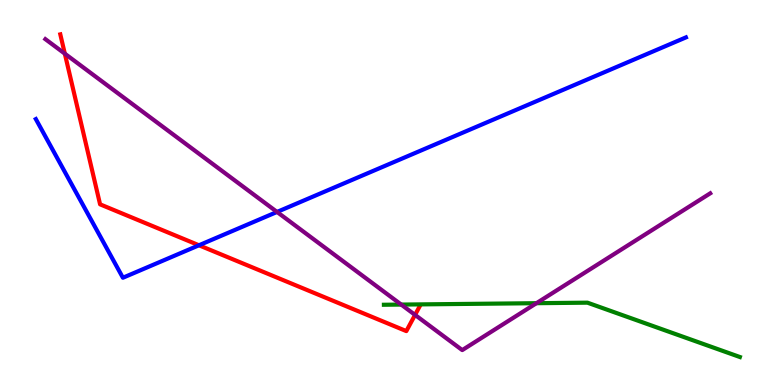[{'lines': ['blue', 'red'], 'intersections': [{'x': 2.57, 'y': 3.63}]}, {'lines': ['green', 'red'], 'intersections': []}, {'lines': ['purple', 'red'], 'intersections': [{'x': 0.836, 'y': 8.61}, {'x': 5.36, 'y': 1.82}]}, {'lines': ['blue', 'green'], 'intersections': []}, {'lines': ['blue', 'purple'], 'intersections': [{'x': 3.57, 'y': 4.49}]}, {'lines': ['green', 'purple'], 'intersections': [{'x': 5.18, 'y': 2.09}, {'x': 6.92, 'y': 2.12}]}]